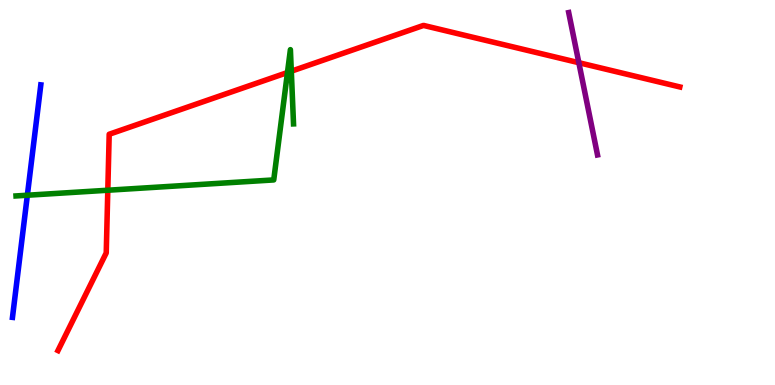[{'lines': ['blue', 'red'], 'intersections': []}, {'lines': ['green', 'red'], 'intersections': [{'x': 1.39, 'y': 5.06}, {'x': 3.71, 'y': 8.12}, {'x': 3.76, 'y': 8.15}]}, {'lines': ['purple', 'red'], 'intersections': [{'x': 7.47, 'y': 8.37}]}, {'lines': ['blue', 'green'], 'intersections': [{'x': 0.353, 'y': 4.93}]}, {'lines': ['blue', 'purple'], 'intersections': []}, {'lines': ['green', 'purple'], 'intersections': []}]